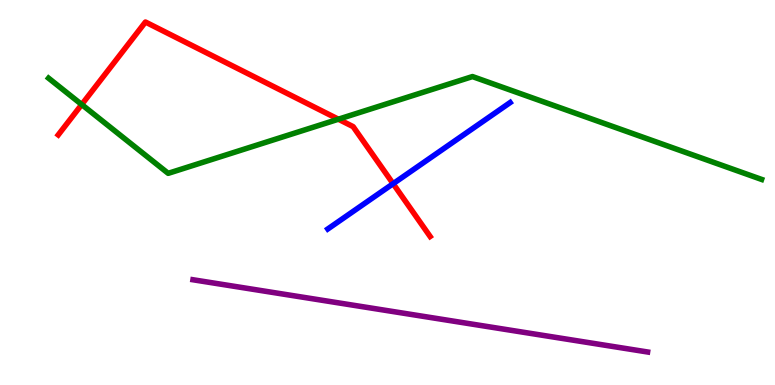[{'lines': ['blue', 'red'], 'intersections': [{'x': 5.07, 'y': 5.23}]}, {'lines': ['green', 'red'], 'intersections': [{'x': 1.05, 'y': 7.29}, {'x': 4.37, 'y': 6.9}]}, {'lines': ['purple', 'red'], 'intersections': []}, {'lines': ['blue', 'green'], 'intersections': []}, {'lines': ['blue', 'purple'], 'intersections': []}, {'lines': ['green', 'purple'], 'intersections': []}]